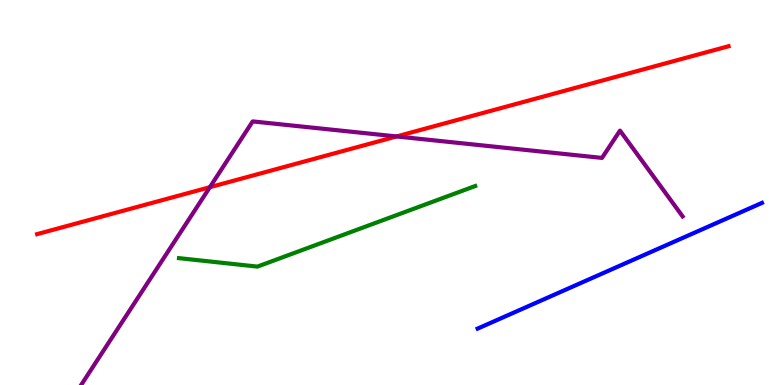[{'lines': ['blue', 'red'], 'intersections': []}, {'lines': ['green', 'red'], 'intersections': []}, {'lines': ['purple', 'red'], 'intersections': [{'x': 2.71, 'y': 5.14}, {'x': 5.12, 'y': 6.46}]}, {'lines': ['blue', 'green'], 'intersections': []}, {'lines': ['blue', 'purple'], 'intersections': []}, {'lines': ['green', 'purple'], 'intersections': []}]